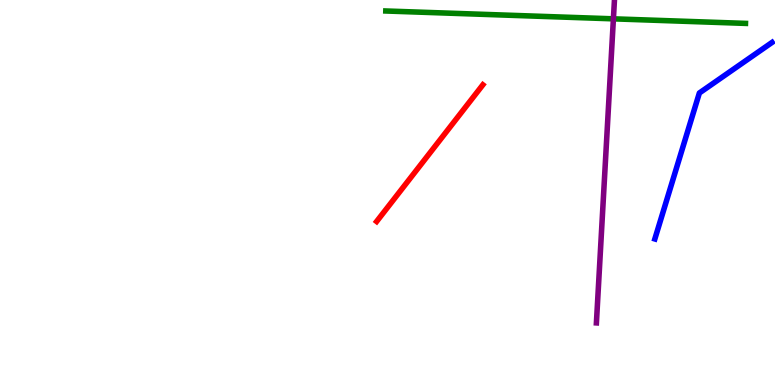[{'lines': ['blue', 'red'], 'intersections': []}, {'lines': ['green', 'red'], 'intersections': []}, {'lines': ['purple', 'red'], 'intersections': []}, {'lines': ['blue', 'green'], 'intersections': []}, {'lines': ['blue', 'purple'], 'intersections': []}, {'lines': ['green', 'purple'], 'intersections': [{'x': 7.91, 'y': 9.51}]}]